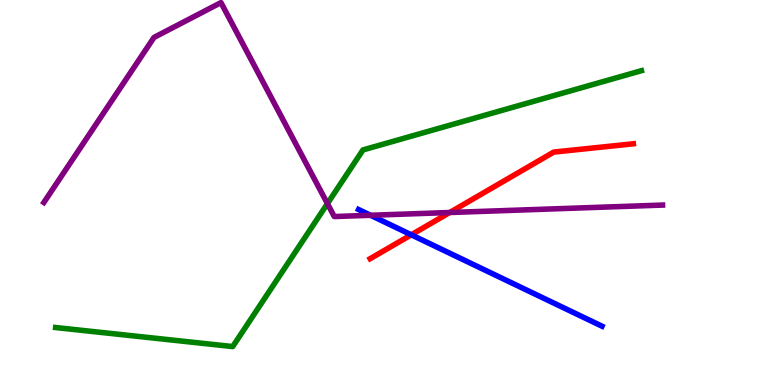[{'lines': ['blue', 'red'], 'intersections': [{'x': 5.31, 'y': 3.9}]}, {'lines': ['green', 'red'], 'intersections': []}, {'lines': ['purple', 'red'], 'intersections': [{'x': 5.8, 'y': 4.48}]}, {'lines': ['blue', 'green'], 'intersections': []}, {'lines': ['blue', 'purple'], 'intersections': [{'x': 4.78, 'y': 4.41}]}, {'lines': ['green', 'purple'], 'intersections': [{'x': 4.22, 'y': 4.71}]}]